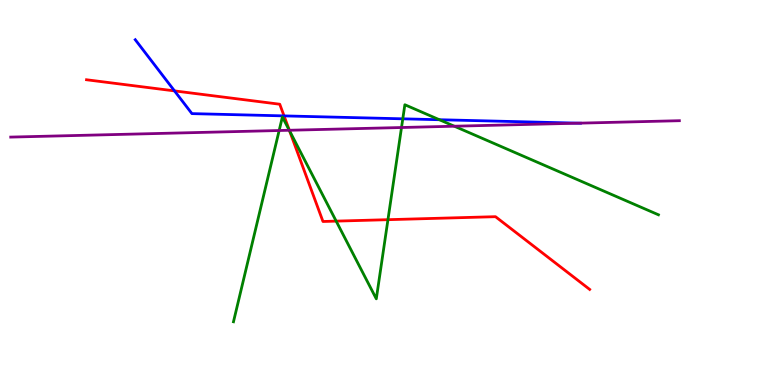[{'lines': ['blue', 'red'], 'intersections': [{'x': 2.25, 'y': 7.64}, {'x': 3.67, 'y': 6.99}]}, {'lines': ['green', 'red'], 'intersections': [{'x': 3.74, 'y': 6.6}, {'x': 4.34, 'y': 4.26}, {'x': 5.01, 'y': 4.29}]}, {'lines': ['purple', 'red'], 'intersections': [{'x': 3.73, 'y': 6.62}]}, {'lines': ['blue', 'green'], 'intersections': [{'x': 5.2, 'y': 6.91}, {'x': 5.67, 'y': 6.89}]}, {'lines': ['blue', 'purple'], 'intersections': [{'x': 7.47, 'y': 6.8}]}, {'lines': ['green', 'purple'], 'intersections': [{'x': 3.6, 'y': 6.61}, {'x': 3.73, 'y': 6.62}, {'x': 5.18, 'y': 6.69}, {'x': 5.86, 'y': 6.72}]}]